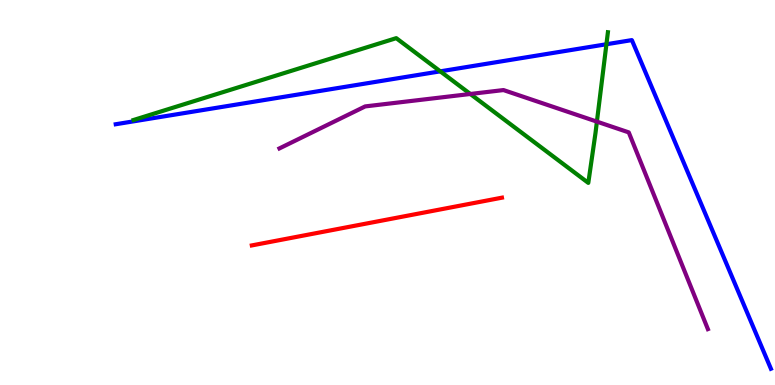[{'lines': ['blue', 'red'], 'intersections': []}, {'lines': ['green', 'red'], 'intersections': []}, {'lines': ['purple', 'red'], 'intersections': []}, {'lines': ['blue', 'green'], 'intersections': [{'x': 5.68, 'y': 8.15}, {'x': 7.82, 'y': 8.85}]}, {'lines': ['blue', 'purple'], 'intersections': []}, {'lines': ['green', 'purple'], 'intersections': [{'x': 6.07, 'y': 7.56}, {'x': 7.7, 'y': 6.84}]}]